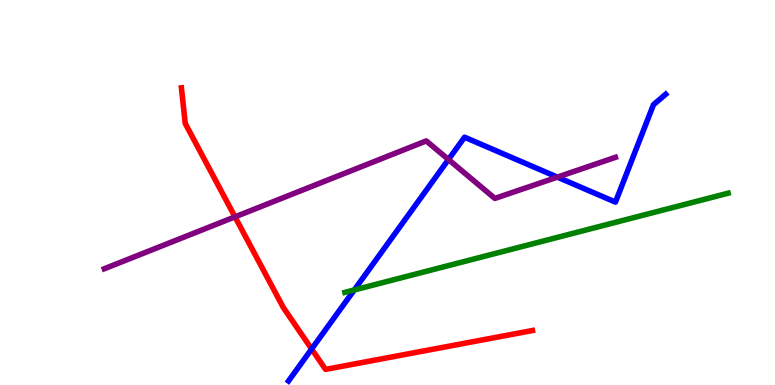[{'lines': ['blue', 'red'], 'intersections': [{'x': 4.02, 'y': 0.935}]}, {'lines': ['green', 'red'], 'intersections': []}, {'lines': ['purple', 'red'], 'intersections': [{'x': 3.03, 'y': 4.37}]}, {'lines': ['blue', 'green'], 'intersections': [{'x': 4.57, 'y': 2.47}]}, {'lines': ['blue', 'purple'], 'intersections': [{'x': 5.79, 'y': 5.86}, {'x': 7.19, 'y': 5.4}]}, {'lines': ['green', 'purple'], 'intersections': []}]